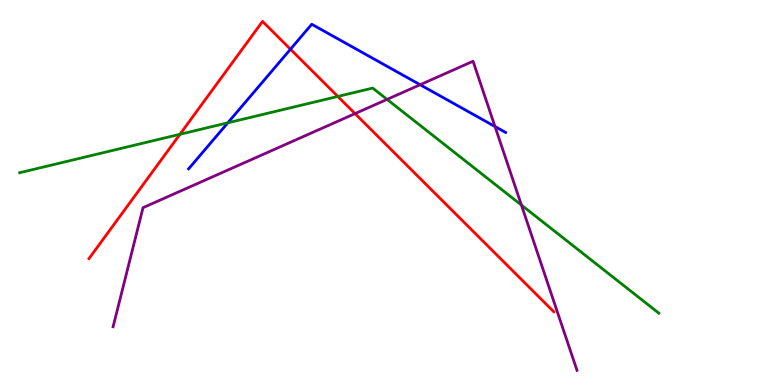[{'lines': ['blue', 'red'], 'intersections': [{'x': 3.75, 'y': 8.72}]}, {'lines': ['green', 'red'], 'intersections': [{'x': 2.32, 'y': 6.51}, {'x': 4.36, 'y': 7.49}]}, {'lines': ['purple', 'red'], 'intersections': [{'x': 4.58, 'y': 7.05}]}, {'lines': ['blue', 'green'], 'intersections': [{'x': 2.94, 'y': 6.81}]}, {'lines': ['blue', 'purple'], 'intersections': [{'x': 5.42, 'y': 7.8}, {'x': 6.39, 'y': 6.71}]}, {'lines': ['green', 'purple'], 'intersections': [{'x': 4.99, 'y': 7.42}, {'x': 6.73, 'y': 4.67}]}]